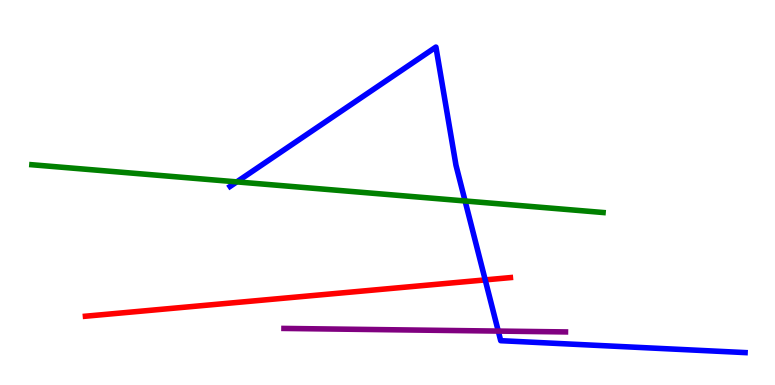[{'lines': ['blue', 'red'], 'intersections': [{'x': 6.26, 'y': 2.73}]}, {'lines': ['green', 'red'], 'intersections': []}, {'lines': ['purple', 'red'], 'intersections': []}, {'lines': ['blue', 'green'], 'intersections': [{'x': 3.06, 'y': 5.28}, {'x': 6.0, 'y': 4.78}]}, {'lines': ['blue', 'purple'], 'intersections': [{'x': 6.43, 'y': 1.4}]}, {'lines': ['green', 'purple'], 'intersections': []}]